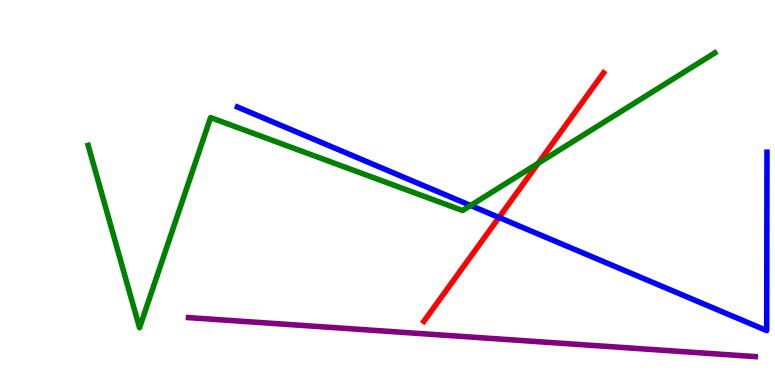[{'lines': ['blue', 'red'], 'intersections': [{'x': 6.44, 'y': 4.35}]}, {'lines': ['green', 'red'], 'intersections': [{'x': 6.94, 'y': 5.76}]}, {'lines': ['purple', 'red'], 'intersections': []}, {'lines': ['blue', 'green'], 'intersections': [{'x': 6.07, 'y': 4.66}]}, {'lines': ['blue', 'purple'], 'intersections': []}, {'lines': ['green', 'purple'], 'intersections': []}]